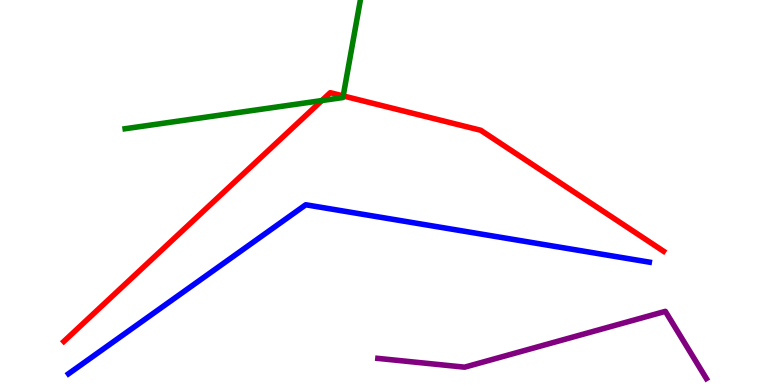[{'lines': ['blue', 'red'], 'intersections': []}, {'lines': ['green', 'red'], 'intersections': [{'x': 4.15, 'y': 7.39}, {'x': 4.43, 'y': 7.51}]}, {'lines': ['purple', 'red'], 'intersections': []}, {'lines': ['blue', 'green'], 'intersections': []}, {'lines': ['blue', 'purple'], 'intersections': []}, {'lines': ['green', 'purple'], 'intersections': []}]